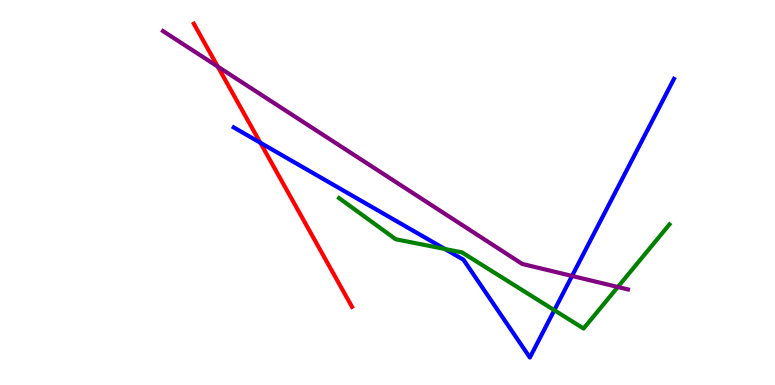[{'lines': ['blue', 'red'], 'intersections': [{'x': 3.36, 'y': 6.29}]}, {'lines': ['green', 'red'], 'intersections': []}, {'lines': ['purple', 'red'], 'intersections': [{'x': 2.81, 'y': 8.27}]}, {'lines': ['blue', 'green'], 'intersections': [{'x': 5.74, 'y': 3.53}, {'x': 7.15, 'y': 1.94}]}, {'lines': ['blue', 'purple'], 'intersections': [{'x': 7.38, 'y': 2.83}]}, {'lines': ['green', 'purple'], 'intersections': [{'x': 7.97, 'y': 2.55}]}]